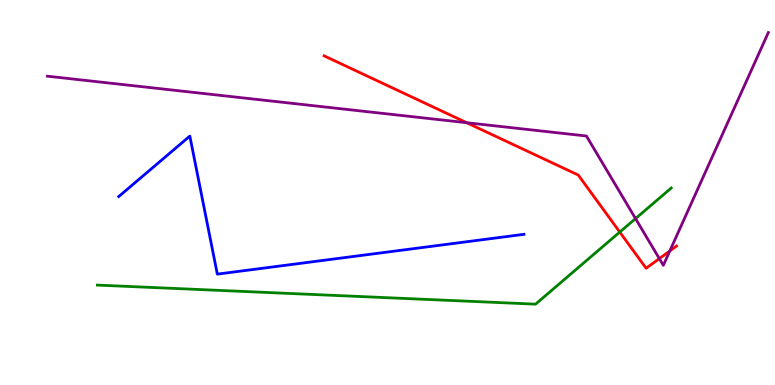[{'lines': ['blue', 'red'], 'intersections': []}, {'lines': ['green', 'red'], 'intersections': [{'x': 8.0, 'y': 3.97}]}, {'lines': ['purple', 'red'], 'intersections': [{'x': 6.02, 'y': 6.81}, {'x': 8.51, 'y': 3.28}, {'x': 8.64, 'y': 3.48}]}, {'lines': ['blue', 'green'], 'intersections': []}, {'lines': ['blue', 'purple'], 'intersections': []}, {'lines': ['green', 'purple'], 'intersections': [{'x': 8.2, 'y': 4.32}]}]